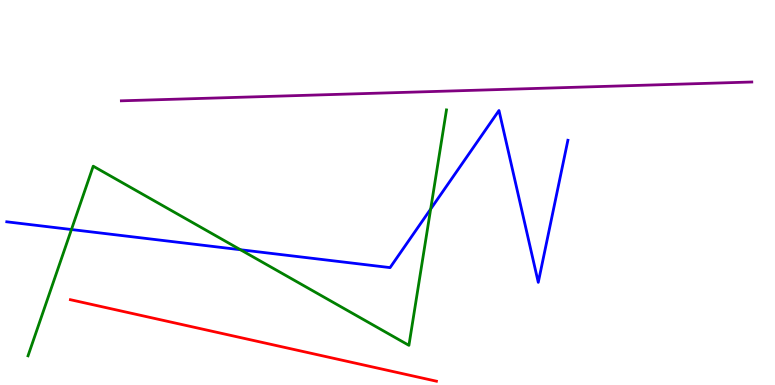[{'lines': ['blue', 'red'], 'intersections': []}, {'lines': ['green', 'red'], 'intersections': []}, {'lines': ['purple', 'red'], 'intersections': []}, {'lines': ['blue', 'green'], 'intersections': [{'x': 0.922, 'y': 4.04}, {'x': 3.1, 'y': 3.51}, {'x': 5.56, 'y': 4.57}]}, {'lines': ['blue', 'purple'], 'intersections': []}, {'lines': ['green', 'purple'], 'intersections': []}]